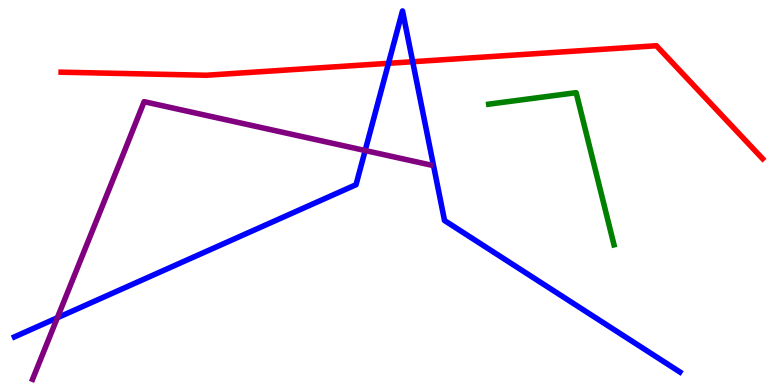[{'lines': ['blue', 'red'], 'intersections': [{'x': 5.01, 'y': 8.36}, {'x': 5.33, 'y': 8.4}]}, {'lines': ['green', 'red'], 'intersections': []}, {'lines': ['purple', 'red'], 'intersections': []}, {'lines': ['blue', 'green'], 'intersections': []}, {'lines': ['blue', 'purple'], 'intersections': [{'x': 0.74, 'y': 1.75}, {'x': 4.71, 'y': 6.09}]}, {'lines': ['green', 'purple'], 'intersections': []}]